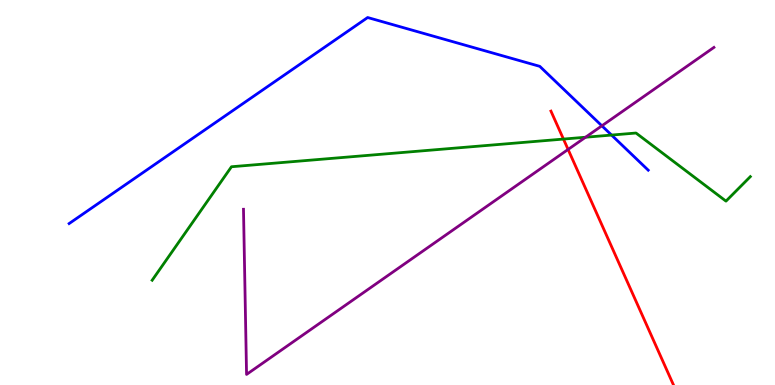[{'lines': ['blue', 'red'], 'intersections': []}, {'lines': ['green', 'red'], 'intersections': [{'x': 7.27, 'y': 6.39}]}, {'lines': ['purple', 'red'], 'intersections': [{'x': 7.33, 'y': 6.12}]}, {'lines': ['blue', 'green'], 'intersections': [{'x': 7.89, 'y': 6.49}]}, {'lines': ['blue', 'purple'], 'intersections': [{'x': 7.77, 'y': 6.73}]}, {'lines': ['green', 'purple'], 'intersections': [{'x': 7.56, 'y': 6.44}]}]